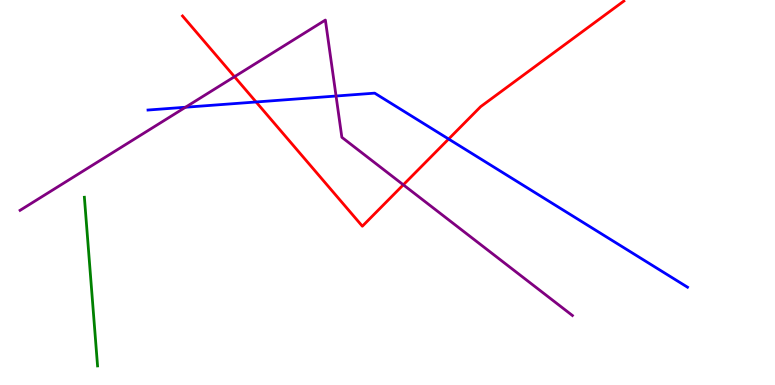[{'lines': ['blue', 'red'], 'intersections': [{'x': 3.3, 'y': 7.35}, {'x': 5.79, 'y': 6.39}]}, {'lines': ['green', 'red'], 'intersections': []}, {'lines': ['purple', 'red'], 'intersections': [{'x': 3.03, 'y': 8.01}, {'x': 5.2, 'y': 5.2}]}, {'lines': ['blue', 'green'], 'intersections': []}, {'lines': ['blue', 'purple'], 'intersections': [{'x': 2.39, 'y': 7.21}, {'x': 4.34, 'y': 7.51}]}, {'lines': ['green', 'purple'], 'intersections': []}]